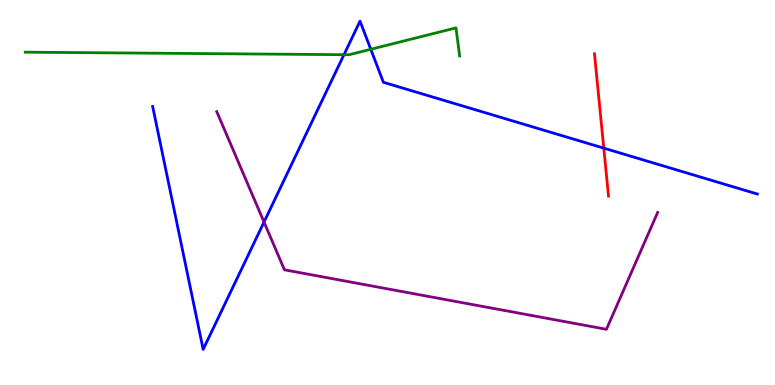[{'lines': ['blue', 'red'], 'intersections': [{'x': 7.79, 'y': 6.15}]}, {'lines': ['green', 'red'], 'intersections': []}, {'lines': ['purple', 'red'], 'intersections': []}, {'lines': ['blue', 'green'], 'intersections': [{'x': 4.44, 'y': 8.58}, {'x': 4.78, 'y': 8.72}]}, {'lines': ['blue', 'purple'], 'intersections': [{'x': 3.41, 'y': 4.23}]}, {'lines': ['green', 'purple'], 'intersections': []}]